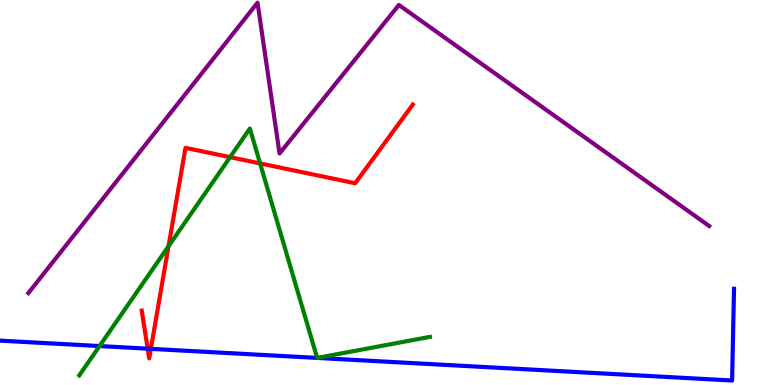[{'lines': ['blue', 'red'], 'intersections': [{'x': 1.91, 'y': 0.943}, {'x': 1.95, 'y': 0.939}]}, {'lines': ['green', 'red'], 'intersections': [{'x': 2.17, 'y': 3.6}, {'x': 2.97, 'y': 5.92}, {'x': 3.36, 'y': 5.76}]}, {'lines': ['purple', 'red'], 'intersections': []}, {'lines': ['blue', 'green'], 'intersections': [{'x': 1.28, 'y': 1.01}, {'x': 4.09, 'y': 0.704}, {'x': 4.09, 'y': 0.704}]}, {'lines': ['blue', 'purple'], 'intersections': []}, {'lines': ['green', 'purple'], 'intersections': []}]